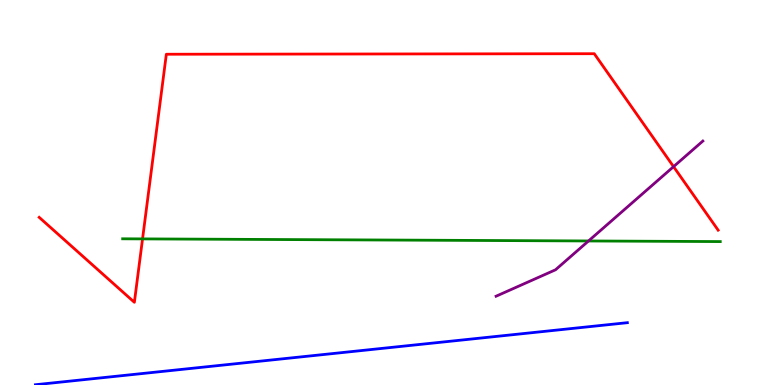[{'lines': ['blue', 'red'], 'intersections': []}, {'lines': ['green', 'red'], 'intersections': [{'x': 1.84, 'y': 3.79}]}, {'lines': ['purple', 'red'], 'intersections': [{'x': 8.69, 'y': 5.67}]}, {'lines': ['blue', 'green'], 'intersections': []}, {'lines': ['blue', 'purple'], 'intersections': []}, {'lines': ['green', 'purple'], 'intersections': [{'x': 7.59, 'y': 3.74}]}]